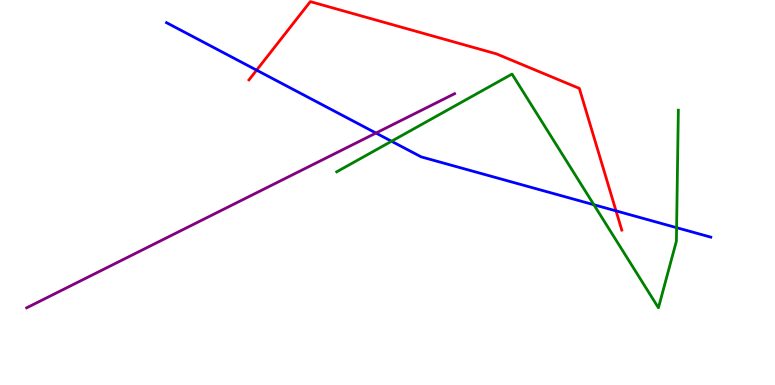[{'lines': ['blue', 'red'], 'intersections': [{'x': 3.31, 'y': 8.18}, {'x': 7.95, 'y': 4.52}]}, {'lines': ['green', 'red'], 'intersections': []}, {'lines': ['purple', 'red'], 'intersections': []}, {'lines': ['blue', 'green'], 'intersections': [{'x': 5.05, 'y': 6.33}, {'x': 7.66, 'y': 4.68}, {'x': 8.73, 'y': 4.09}]}, {'lines': ['blue', 'purple'], 'intersections': [{'x': 4.85, 'y': 6.54}]}, {'lines': ['green', 'purple'], 'intersections': []}]